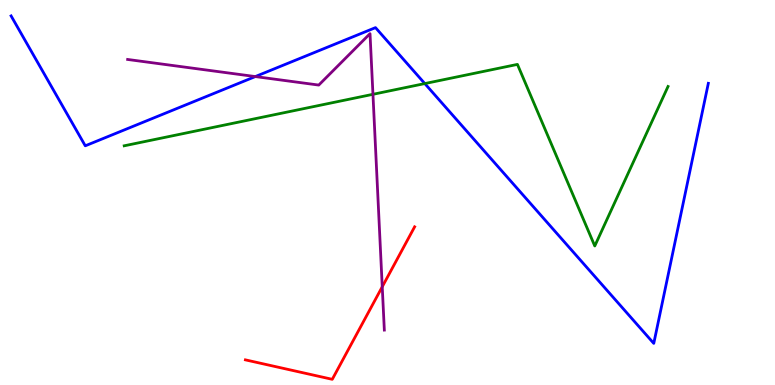[{'lines': ['blue', 'red'], 'intersections': []}, {'lines': ['green', 'red'], 'intersections': []}, {'lines': ['purple', 'red'], 'intersections': [{'x': 4.93, 'y': 2.55}]}, {'lines': ['blue', 'green'], 'intersections': [{'x': 5.48, 'y': 7.83}]}, {'lines': ['blue', 'purple'], 'intersections': [{'x': 3.29, 'y': 8.01}]}, {'lines': ['green', 'purple'], 'intersections': [{'x': 4.81, 'y': 7.55}]}]